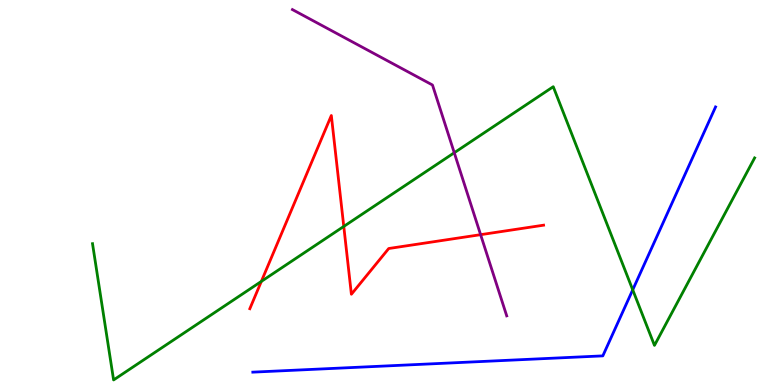[{'lines': ['blue', 'red'], 'intersections': []}, {'lines': ['green', 'red'], 'intersections': [{'x': 3.37, 'y': 2.69}, {'x': 4.44, 'y': 4.12}]}, {'lines': ['purple', 'red'], 'intersections': [{'x': 6.2, 'y': 3.9}]}, {'lines': ['blue', 'green'], 'intersections': [{'x': 8.16, 'y': 2.47}]}, {'lines': ['blue', 'purple'], 'intersections': []}, {'lines': ['green', 'purple'], 'intersections': [{'x': 5.86, 'y': 6.03}]}]